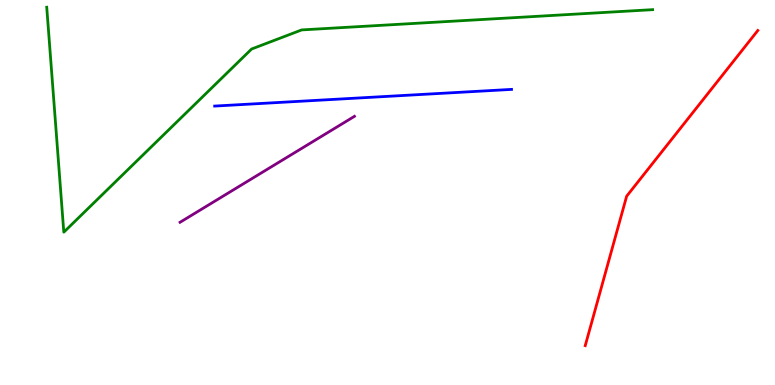[{'lines': ['blue', 'red'], 'intersections': []}, {'lines': ['green', 'red'], 'intersections': []}, {'lines': ['purple', 'red'], 'intersections': []}, {'lines': ['blue', 'green'], 'intersections': []}, {'lines': ['blue', 'purple'], 'intersections': []}, {'lines': ['green', 'purple'], 'intersections': []}]